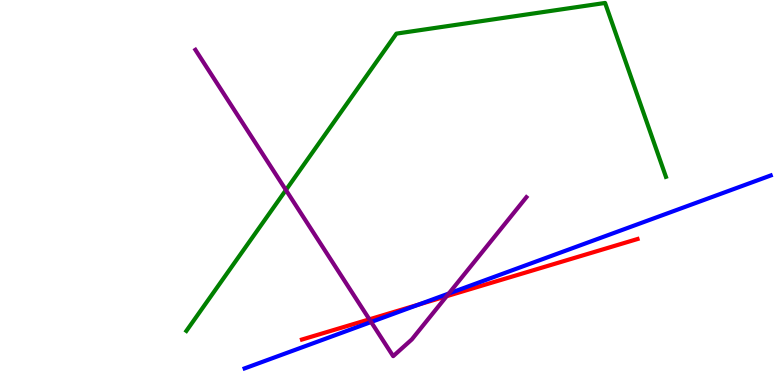[{'lines': ['blue', 'red'], 'intersections': [{'x': 5.4, 'y': 2.09}]}, {'lines': ['green', 'red'], 'intersections': []}, {'lines': ['purple', 'red'], 'intersections': [{'x': 4.77, 'y': 1.71}, {'x': 5.76, 'y': 2.31}]}, {'lines': ['blue', 'green'], 'intersections': []}, {'lines': ['blue', 'purple'], 'intersections': [{'x': 4.79, 'y': 1.64}, {'x': 5.79, 'y': 2.38}]}, {'lines': ['green', 'purple'], 'intersections': [{'x': 3.69, 'y': 5.06}]}]